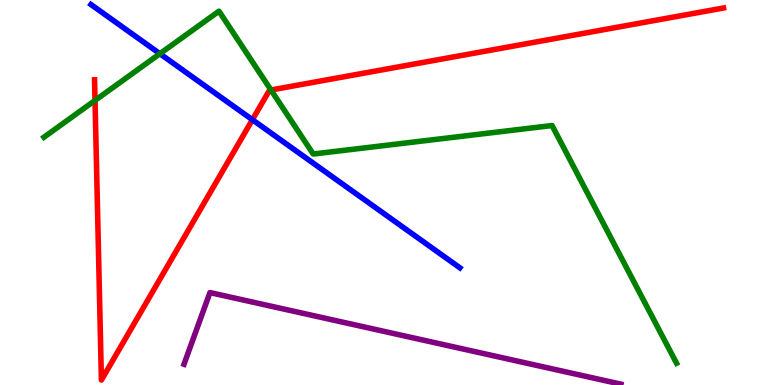[{'lines': ['blue', 'red'], 'intersections': [{'x': 3.26, 'y': 6.89}]}, {'lines': ['green', 'red'], 'intersections': [{'x': 1.23, 'y': 7.39}, {'x': 3.5, 'y': 7.66}]}, {'lines': ['purple', 'red'], 'intersections': []}, {'lines': ['blue', 'green'], 'intersections': [{'x': 2.06, 'y': 8.6}]}, {'lines': ['blue', 'purple'], 'intersections': []}, {'lines': ['green', 'purple'], 'intersections': []}]